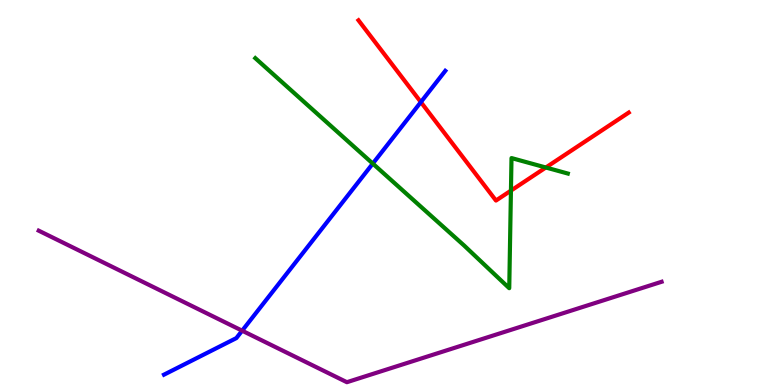[{'lines': ['blue', 'red'], 'intersections': [{'x': 5.43, 'y': 7.35}]}, {'lines': ['green', 'red'], 'intersections': [{'x': 6.59, 'y': 5.05}, {'x': 7.04, 'y': 5.65}]}, {'lines': ['purple', 'red'], 'intersections': []}, {'lines': ['blue', 'green'], 'intersections': [{'x': 4.81, 'y': 5.75}]}, {'lines': ['blue', 'purple'], 'intersections': [{'x': 3.12, 'y': 1.41}]}, {'lines': ['green', 'purple'], 'intersections': []}]